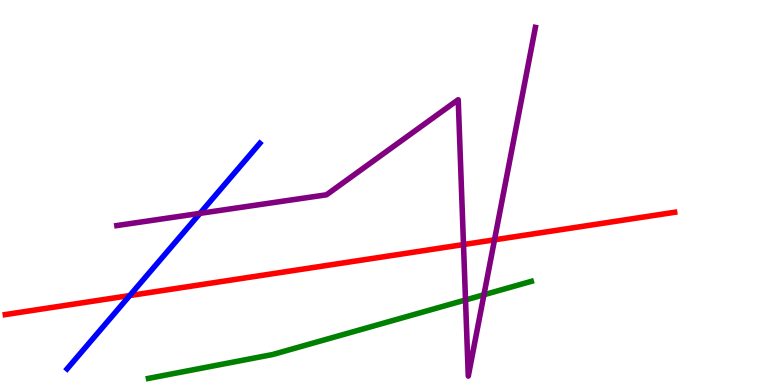[{'lines': ['blue', 'red'], 'intersections': [{'x': 1.67, 'y': 2.32}]}, {'lines': ['green', 'red'], 'intersections': []}, {'lines': ['purple', 'red'], 'intersections': [{'x': 5.98, 'y': 3.65}, {'x': 6.38, 'y': 3.77}]}, {'lines': ['blue', 'green'], 'intersections': []}, {'lines': ['blue', 'purple'], 'intersections': [{'x': 2.58, 'y': 4.46}]}, {'lines': ['green', 'purple'], 'intersections': [{'x': 6.01, 'y': 2.21}, {'x': 6.24, 'y': 2.34}]}]